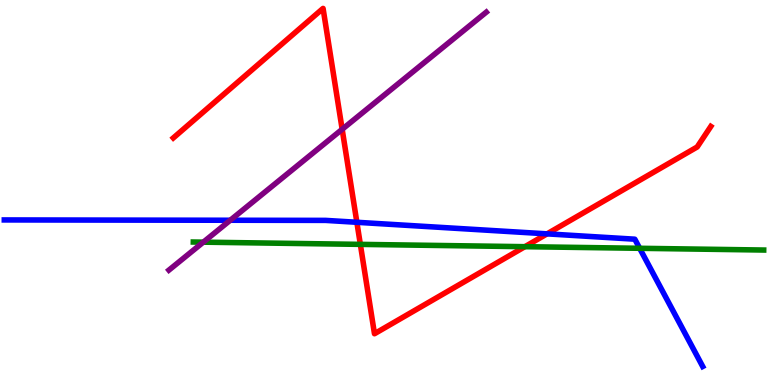[{'lines': ['blue', 'red'], 'intersections': [{'x': 4.6, 'y': 4.23}, {'x': 7.06, 'y': 3.93}]}, {'lines': ['green', 'red'], 'intersections': [{'x': 4.65, 'y': 3.65}, {'x': 6.77, 'y': 3.59}]}, {'lines': ['purple', 'red'], 'intersections': [{'x': 4.42, 'y': 6.64}]}, {'lines': ['blue', 'green'], 'intersections': [{'x': 8.25, 'y': 3.55}]}, {'lines': ['blue', 'purple'], 'intersections': [{'x': 2.97, 'y': 4.28}]}, {'lines': ['green', 'purple'], 'intersections': [{'x': 2.62, 'y': 3.71}]}]